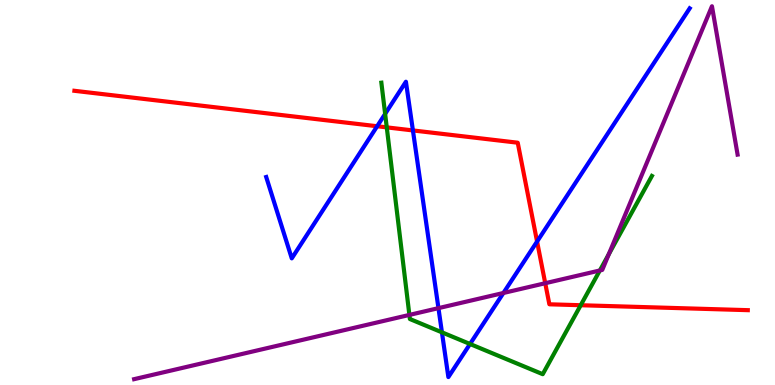[{'lines': ['blue', 'red'], 'intersections': [{'x': 4.87, 'y': 6.72}, {'x': 5.33, 'y': 6.61}, {'x': 6.93, 'y': 3.73}]}, {'lines': ['green', 'red'], 'intersections': [{'x': 4.99, 'y': 6.69}, {'x': 7.49, 'y': 2.07}]}, {'lines': ['purple', 'red'], 'intersections': [{'x': 7.04, 'y': 2.64}]}, {'lines': ['blue', 'green'], 'intersections': [{'x': 4.97, 'y': 7.04}, {'x': 5.7, 'y': 1.37}, {'x': 6.06, 'y': 1.07}]}, {'lines': ['blue', 'purple'], 'intersections': [{'x': 5.66, 'y': 2.0}, {'x': 6.5, 'y': 2.39}]}, {'lines': ['green', 'purple'], 'intersections': [{'x': 5.28, 'y': 1.82}, {'x': 7.74, 'y': 2.97}, {'x': 7.85, 'y': 3.39}]}]